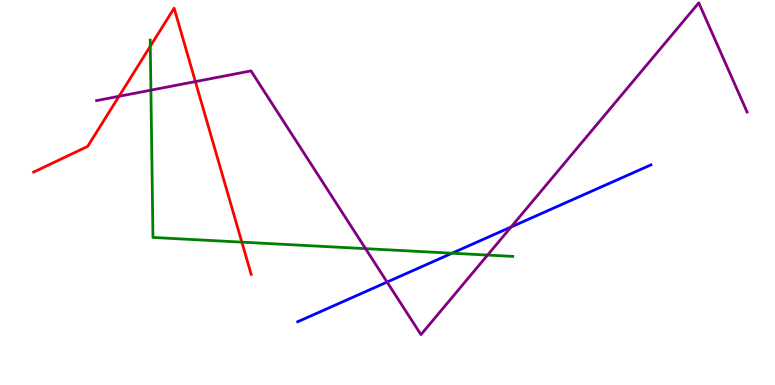[{'lines': ['blue', 'red'], 'intersections': []}, {'lines': ['green', 'red'], 'intersections': [{'x': 1.94, 'y': 8.8}, {'x': 3.12, 'y': 3.71}]}, {'lines': ['purple', 'red'], 'intersections': [{'x': 1.54, 'y': 7.5}, {'x': 2.52, 'y': 7.88}]}, {'lines': ['blue', 'green'], 'intersections': [{'x': 5.83, 'y': 3.42}]}, {'lines': ['blue', 'purple'], 'intersections': [{'x': 4.99, 'y': 2.67}, {'x': 6.59, 'y': 4.1}]}, {'lines': ['green', 'purple'], 'intersections': [{'x': 1.95, 'y': 7.66}, {'x': 4.72, 'y': 3.54}, {'x': 6.29, 'y': 3.37}]}]